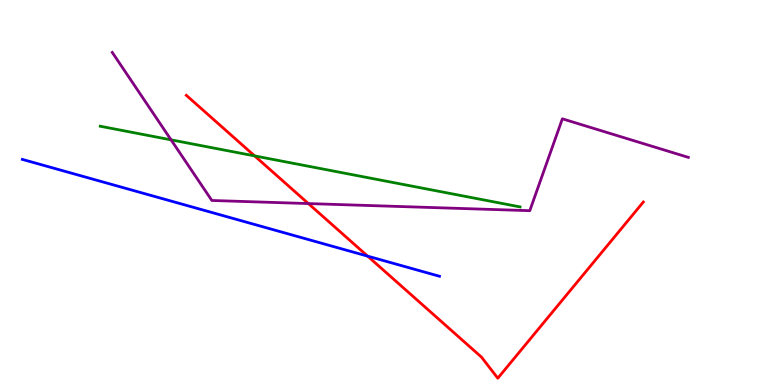[{'lines': ['blue', 'red'], 'intersections': [{'x': 4.74, 'y': 3.35}]}, {'lines': ['green', 'red'], 'intersections': [{'x': 3.29, 'y': 5.95}]}, {'lines': ['purple', 'red'], 'intersections': [{'x': 3.98, 'y': 4.71}]}, {'lines': ['blue', 'green'], 'intersections': []}, {'lines': ['blue', 'purple'], 'intersections': []}, {'lines': ['green', 'purple'], 'intersections': [{'x': 2.21, 'y': 6.37}]}]